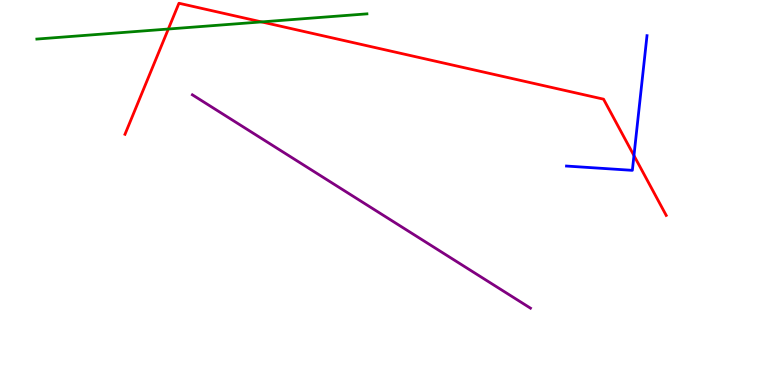[{'lines': ['blue', 'red'], 'intersections': [{'x': 8.18, 'y': 5.96}]}, {'lines': ['green', 'red'], 'intersections': [{'x': 2.17, 'y': 9.25}, {'x': 3.37, 'y': 9.43}]}, {'lines': ['purple', 'red'], 'intersections': []}, {'lines': ['blue', 'green'], 'intersections': []}, {'lines': ['blue', 'purple'], 'intersections': []}, {'lines': ['green', 'purple'], 'intersections': []}]